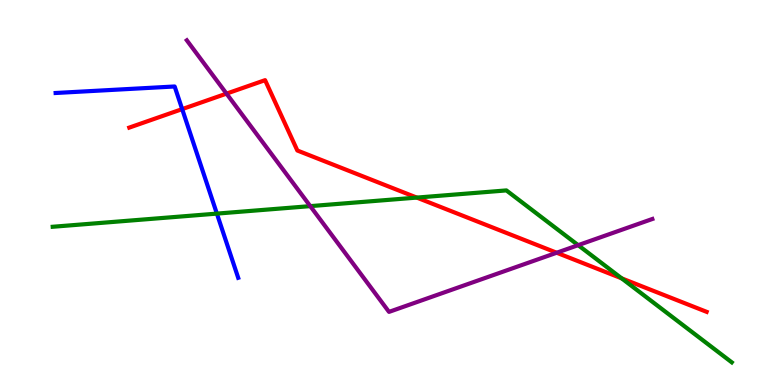[{'lines': ['blue', 'red'], 'intersections': [{'x': 2.35, 'y': 7.17}]}, {'lines': ['green', 'red'], 'intersections': [{'x': 5.38, 'y': 4.87}, {'x': 8.02, 'y': 2.77}]}, {'lines': ['purple', 'red'], 'intersections': [{'x': 2.92, 'y': 7.57}, {'x': 7.18, 'y': 3.44}]}, {'lines': ['blue', 'green'], 'intersections': [{'x': 2.8, 'y': 4.45}]}, {'lines': ['blue', 'purple'], 'intersections': []}, {'lines': ['green', 'purple'], 'intersections': [{'x': 4.0, 'y': 4.65}, {'x': 7.46, 'y': 3.63}]}]